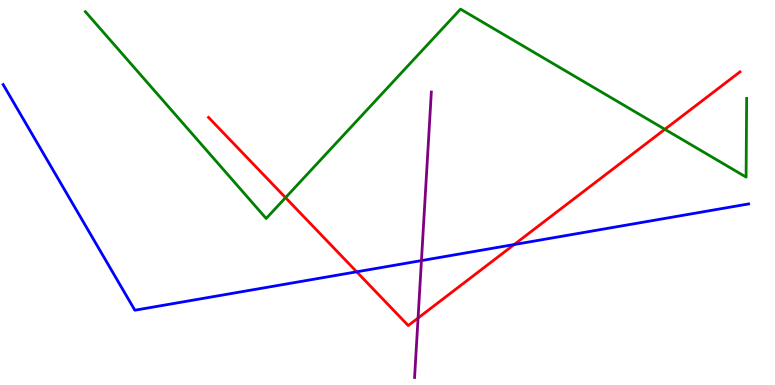[{'lines': ['blue', 'red'], 'intersections': [{'x': 4.6, 'y': 2.94}, {'x': 6.63, 'y': 3.65}]}, {'lines': ['green', 'red'], 'intersections': [{'x': 3.68, 'y': 4.87}, {'x': 8.58, 'y': 6.64}]}, {'lines': ['purple', 'red'], 'intersections': [{'x': 5.39, 'y': 1.74}]}, {'lines': ['blue', 'green'], 'intersections': []}, {'lines': ['blue', 'purple'], 'intersections': [{'x': 5.44, 'y': 3.23}]}, {'lines': ['green', 'purple'], 'intersections': []}]